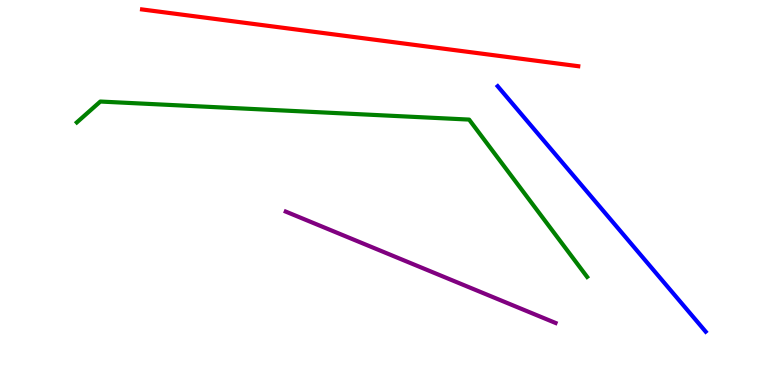[{'lines': ['blue', 'red'], 'intersections': []}, {'lines': ['green', 'red'], 'intersections': []}, {'lines': ['purple', 'red'], 'intersections': []}, {'lines': ['blue', 'green'], 'intersections': []}, {'lines': ['blue', 'purple'], 'intersections': []}, {'lines': ['green', 'purple'], 'intersections': []}]